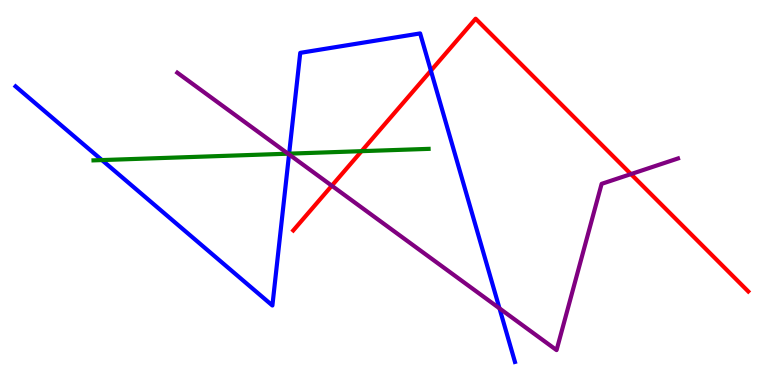[{'lines': ['blue', 'red'], 'intersections': [{'x': 5.56, 'y': 8.16}]}, {'lines': ['green', 'red'], 'intersections': [{'x': 4.67, 'y': 6.07}]}, {'lines': ['purple', 'red'], 'intersections': [{'x': 4.28, 'y': 5.18}, {'x': 8.14, 'y': 5.48}]}, {'lines': ['blue', 'green'], 'intersections': [{'x': 1.32, 'y': 5.84}, {'x': 3.73, 'y': 6.01}]}, {'lines': ['blue', 'purple'], 'intersections': [{'x': 3.73, 'y': 5.99}, {'x': 6.45, 'y': 1.99}]}, {'lines': ['green', 'purple'], 'intersections': [{'x': 3.72, 'y': 6.01}]}]